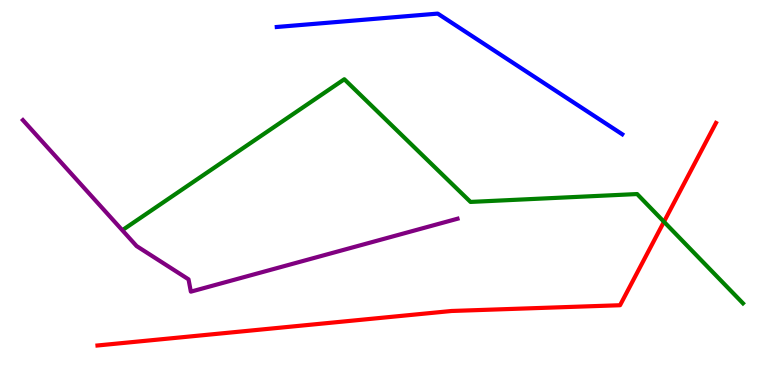[{'lines': ['blue', 'red'], 'intersections': []}, {'lines': ['green', 'red'], 'intersections': [{'x': 8.57, 'y': 4.24}]}, {'lines': ['purple', 'red'], 'intersections': []}, {'lines': ['blue', 'green'], 'intersections': []}, {'lines': ['blue', 'purple'], 'intersections': []}, {'lines': ['green', 'purple'], 'intersections': []}]